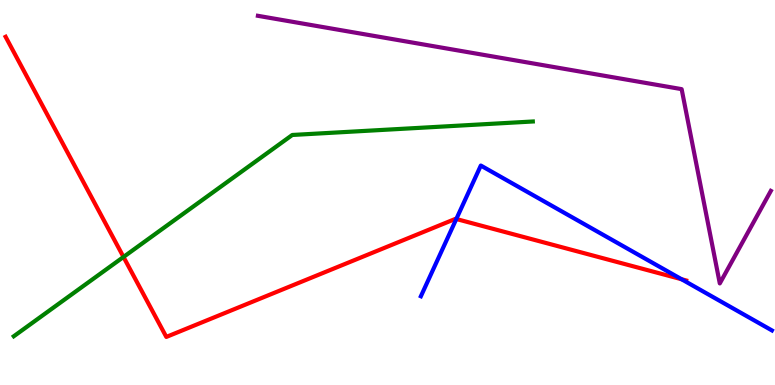[{'lines': ['blue', 'red'], 'intersections': [{'x': 5.89, 'y': 4.31}, {'x': 8.79, 'y': 2.75}]}, {'lines': ['green', 'red'], 'intersections': [{'x': 1.59, 'y': 3.33}]}, {'lines': ['purple', 'red'], 'intersections': []}, {'lines': ['blue', 'green'], 'intersections': []}, {'lines': ['blue', 'purple'], 'intersections': []}, {'lines': ['green', 'purple'], 'intersections': []}]